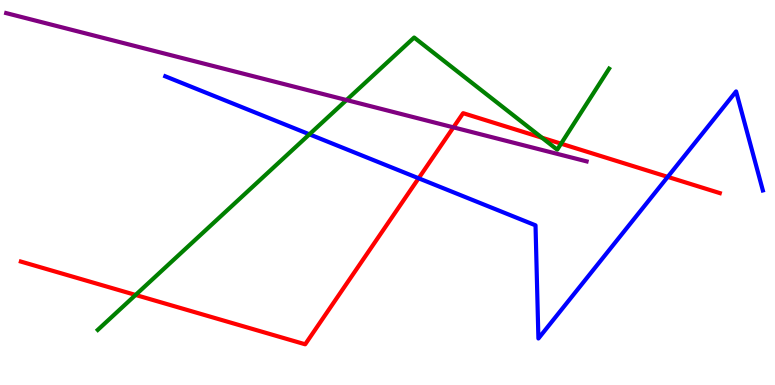[{'lines': ['blue', 'red'], 'intersections': [{'x': 5.4, 'y': 5.37}, {'x': 8.62, 'y': 5.41}]}, {'lines': ['green', 'red'], 'intersections': [{'x': 1.75, 'y': 2.34}, {'x': 6.99, 'y': 6.42}, {'x': 7.24, 'y': 6.27}]}, {'lines': ['purple', 'red'], 'intersections': [{'x': 5.85, 'y': 6.69}]}, {'lines': ['blue', 'green'], 'intersections': [{'x': 3.99, 'y': 6.51}]}, {'lines': ['blue', 'purple'], 'intersections': []}, {'lines': ['green', 'purple'], 'intersections': [{'x': 4.47, 'y': 7.4}]}]